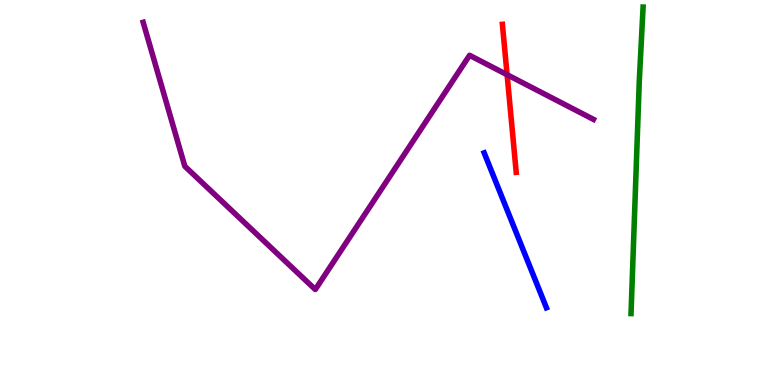[{'lines': ['blue', 'red'], 'intersections': []}, {'lines': ['green', 'red'], 'intersections': []}, {'lines': ['purple', 'red'], 'intersections': [{'x': 6.54, 'y': 8.06}]}, {'lines': ['blue', 'green'], 'intersections': []}, {'lines': ['blue', 'purple'], 'intersections': []}, {'lines': ['green', 'purple'], 'intersections': []}]